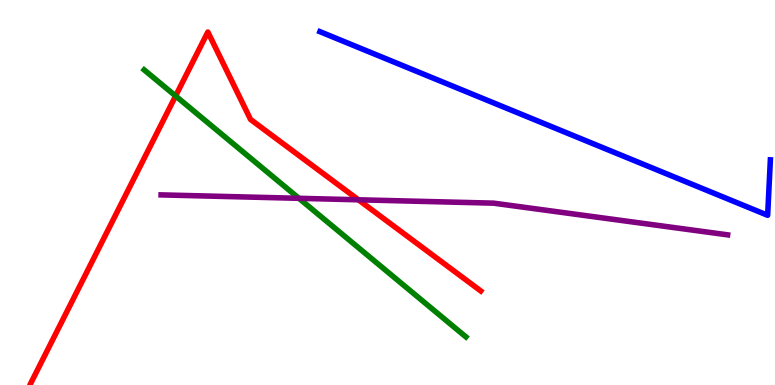[{'lines': ['blue', 'red'], 'intersections': []}, {'lines': ['green', 'red'], 'intersections': [{'x': 2.27, 'y': 7.51}]}, {'lines': ['purple', 'red'], 'intersections': [{'x': 4.62, 'y': 4.81}]}, {'lines': ['blue', 'green'], 'intersections': []}, {'lines': ['blue', 'purple'], 'intersections': []}, {'lines': ['green', 'purple'], 'intersections': [{'x': 3.86, 'y': 4.85}]}]